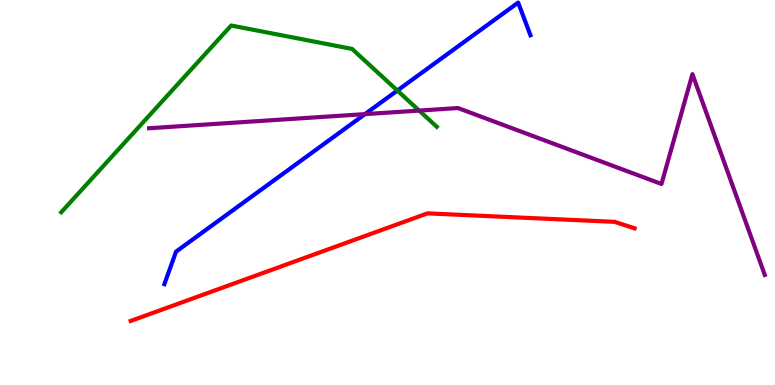[{'lines': ['blue', 'red'], 'intersections': []}, {'lines': ['green', 'red'], 'intersections': []}, {'lines': ['purple', 'red'], 'intersections': []}, {'lines': ['blue', 'green'], 'intersections': [{'x': 5.13, 'y': 7.65}]}, {'lines': ['blue', 'purple'], 'intersections': [{'x': 4.71, 'y': 7.04}]}, {'lines': ['green', 'purple'], 'intersections': [{'x': 5.41, 'y': 7.13}]}]